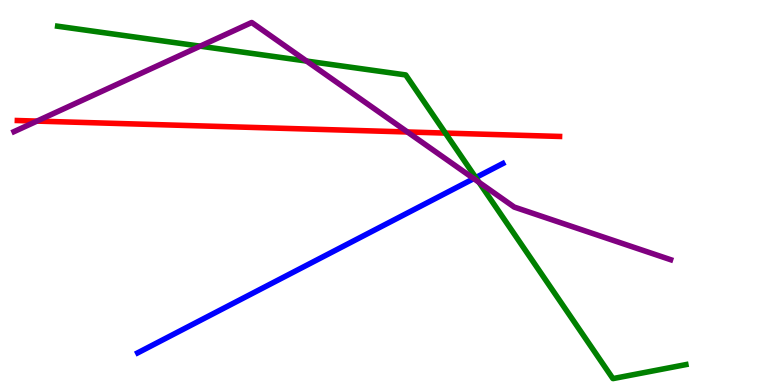[{'lines': ['blue', 'red'], 'intersections': []}, {'lines': ['green', 'red'], 'intersections': [{'x': 5.75, 'y': 6.54}]}, {'lines': ['purple', 'red'], 'intersections': [{'x': 0.477, 'y': 6.85}, {'x': 5.26, 'y': 6.57}]}, {'lines': ['blue', 'green'], 'intersections': [{'x': 6.14, 'y': 5.39}]}, {'lines': ['blue', 'purple'], 'intersections': [{'x': 6.11, 'y': 5.36}]}, {'lines': ['green', 'purple'], 'intersections': [{'x': 2.58, 'y': 8.8}, {'x': 3.96, 'y': 8.41}, {'x': 6.18, 'y': 5.27}]}]